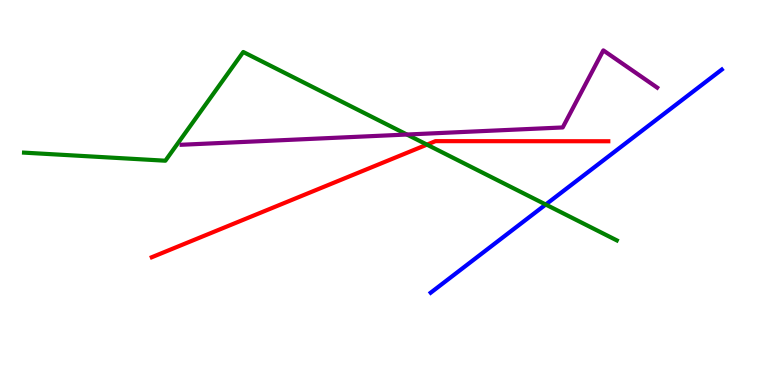[{'lines': ['blue', 'red'], 'intersections': []}, {'lines': ['green', 'red'], 'intersections': [{'x': 5.51, 'y': 6.24}]}, {'lines': ['purple', 'red'], 'intersections': []}, {'lines': ['blue', 'green'], 'intersections': [{'x': 7.04, 'y': 4.69}]}, {'lines': ['blue', 'purple'], 'intersections': []}, {'lines': ['green', 'purple'], 'intersections': [{'x': 5.25, 'y': 6.51}]}]